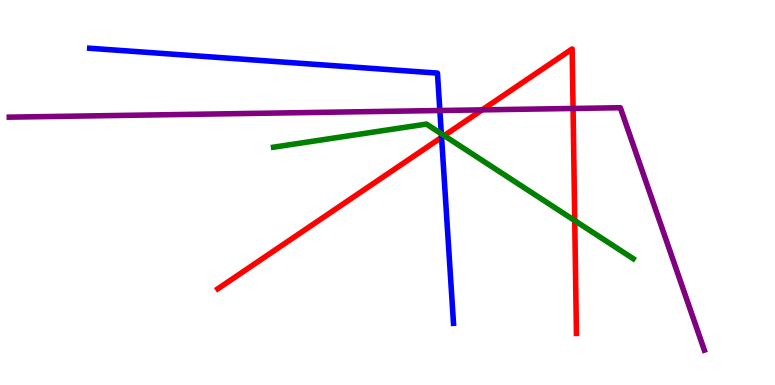[{'lines': ['blue', 'red'], 'intersections': [{'x': 5.7, 'y': 6.43}]}, {'lines': ['green', 'red'], 'intersections': [{'x': 5.73, 'y': 6.48}, {'x': 7.42, 'y': 4.27}]}, {'lines': ['purple', 'red'], 'intersections': [{'x': 6.22, 'y': 7.15}, {'x': 7.39, 'y': 7.18}]}, {'lines': ['blue', 'green'], 'intersections': [{'x': 5.69, 'y': 6.53}]}, {'lines': ['blue', 'purple'], 'intersections': [{'x': 5.68, 'y': 7.13}]}, {'lines': ['green', 'purple'], 'intersections': []}]